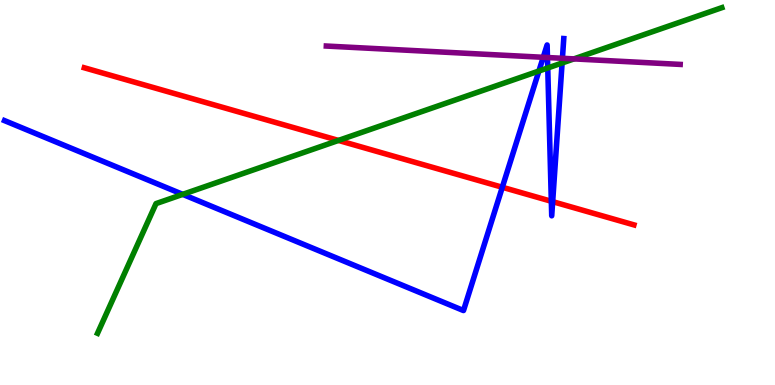[{'lines': ['blue', 'red'], 'intersections': [{'x': 6.48, 'y': 5.14}, {'x': 7.11, 'y': 4.77}, {'x': 7.13, 'y': 4.76}]}, {'lines': ['green', 'red'], 'intersections': [{'x': 4.37, 'y': 6.35}]}, {'lines': ['purple', 'red'], 'intersections': []}, {'lines': ['blue', 'green'], 'intersections': [{'x': 2.36, 'y': 4.95}, {'x': 6.95, 'y': 8.16}, {'x': 7.07, 'y': 8.23}, {'x': 7.25, 'y': 8.36}]}, {'lines': ['blue', 'purple'], 'intersections': [{'x': 7.01, 'y': 8.51}, {'x': 7.06, 'y': 8.51}, {'x': 7.26, 'y': 8.49}]}, {'lines': ['green', 'purple'], 'intersections': [{'x': 7.41, 'y': 8.47}]}]